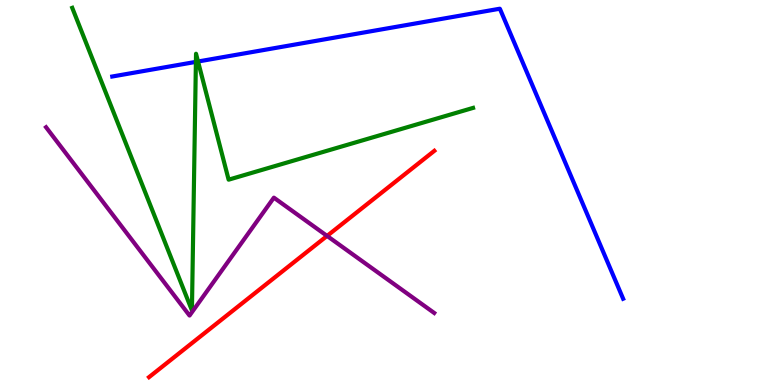[{'lines': ['blue', 'red'], 'intersections': []}, {'lines': ['green', 'red'], 'intersections': []}, {'lines': ['purple', 'red'], 'intersections': [{'x': 4.22, 'y': 3.87}]}, {'lines': ['blue', 'green'], 'intersections': [{'x': 2.53, 'y': 8.39}, {'x': 2.56, 'y': 8.4}]}, {'lines': ['blue', 'purple'], 'intersections': []}, {'lines': ['green', 'purple'], 'intersections': []}]